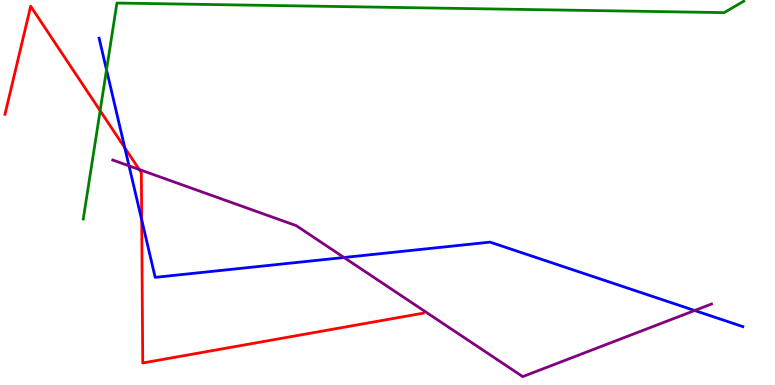[{'lines': ['blue', 'red'], 'intersections': [{'x': 1.61, 'y': 6.16}, {'x': 1.83, 'y': 4.29}]}, {'lines': ['green', 'red'], 'intersections': [{'x': 1.29, 'y': 7.12}]}, {'lines': ['purple', 'red'], 'intersections': [{'x': 1.8, 'y': 5.6}]}, {'lines': ['blue', 'green'], 'intersections': [{'x': 1.37, 'y': 8.19}]}, {'lines': ['blue', 'purple'], 'intersections': [{'x': 1.66, 'y': 5.69}, {'x': 4.44, 'y': 3.31}, {'x': 8.96, 'y': 1.93}]}, {'lines': ['green', 'purple'], 'intersections': []}]